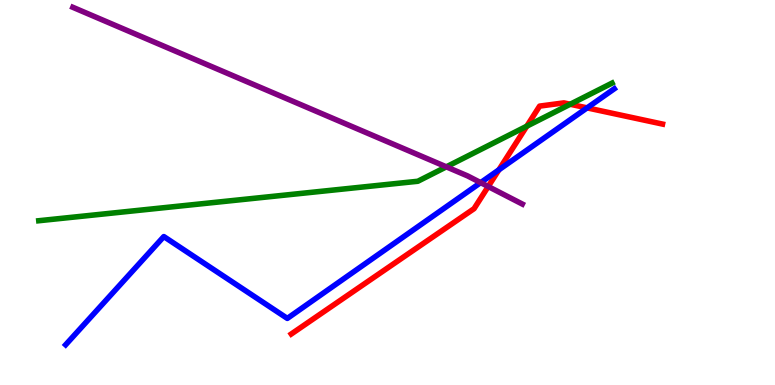[{'lines': ['blue', 'red'], 'intersections': [{'x': 6.44, 'y': 5.59}, {'x': 7.58, 'y': 7.2}]}, {'lines': ['green', 'red'], 'intersections': [{'x': 6.8, 'y': 6.72}, {'x': 7.36, 'y': 7.29}]}, {'lines': ['purple', 'red'], 'intersections': [{'x': 6.3, 'y': 5.16}]}, {'lines': ['blue', 'green'], 'intersections': []}, {'lines': ['blue', 'purple'], 'intersections': [{'x': 6.2, 'y': 5.26}]}, {'lines': ['green', 'purple'], 'intersections': [{'x': 5.76, 'y': 5.67}]}]